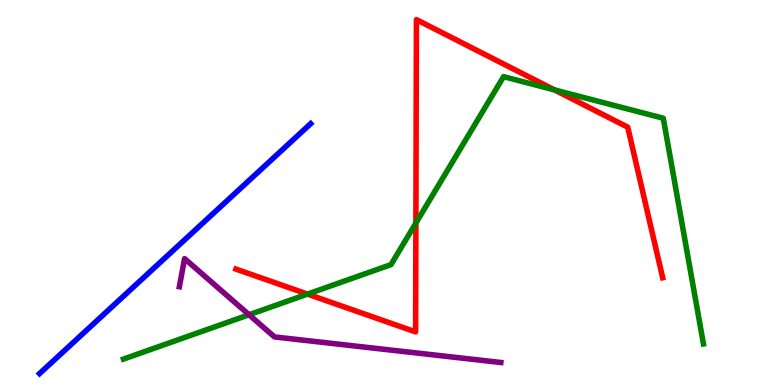[{'lines': ['blue', 'red'], 'intersections': []}, {'lines': ['green', 'red'], 'intersections': [{'x': 3.97, 'y': 2.36}, {'x': 5.37, 'y': 4.21}, {'x': 7.16, 'y': 7.66}]}, {'lines': ['purple', 'red'], 'intersections': []}, {'lines': ['blue', 'green'], 'intersections': []}, {'lines': ['blue', 'purple'], 'intersections': []}, {'lines': ['green', 'purple'], 'intersections': [{'x': 3.21, 'y': 1.82}]}]